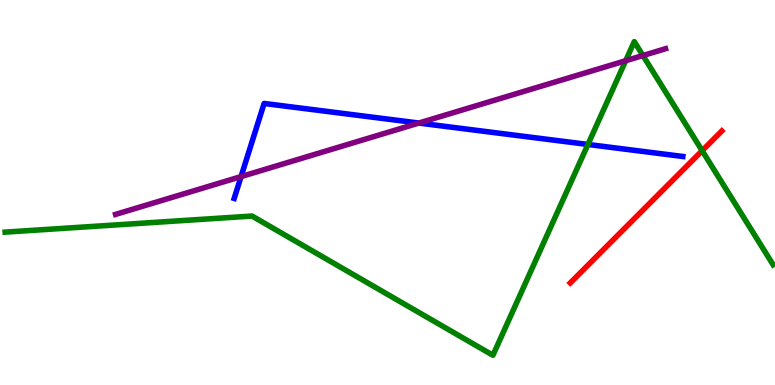[{'lines': ['blue', 'red'], 'intersections': []}, {'lines': ['green', 'red'], 'intersections': [{'x': 9.06, 'y': 6.09}]}, {'lines': ['purple', 'red'], 'intersections': []}, {'lines': ['blue', 'green'], 'intersections': [{'x': 7.59, 'y': 6.25}]}, {'lines': ['blue', 'purple'], 'intersections': [{'x': 3.11, 'y': 5.41}, {'x': 5.4, 'y': 6.8}]}, {'lines': ['green', 'purple'], 'intersections': [{'x': 8.07, 'y': 8.42}, {'x': 8.3, 'y': 8.56}]}]